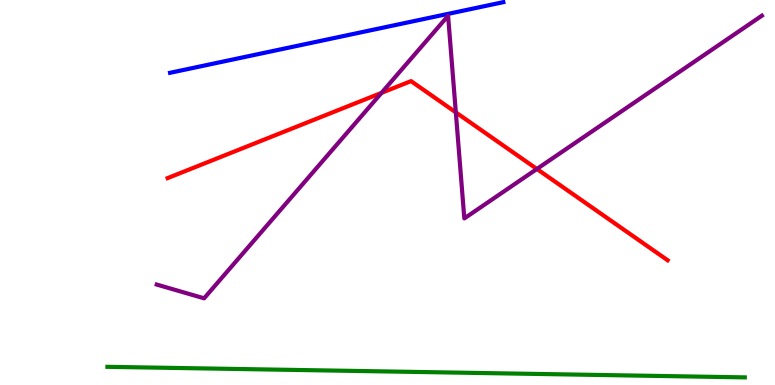[{'lines': ['blue', 'red'], 'intersections': []}, {'lines': ['green', 'red'], 'intersections': []}, {'lines': ['purple', 'red'], 'intersections': [{'x': 4.92, 'y': 7.59}, {'x': 5.88, 'y': 7.08}, {'x': 6.93, 'y': 5.61}]}, {'lines': ['blue', 'green'], 'intersections': []}, {'lines': ['blue', 'purple'], 'intersections': []}, {'lines': ['green', 'purple'], 'intersections': []}]